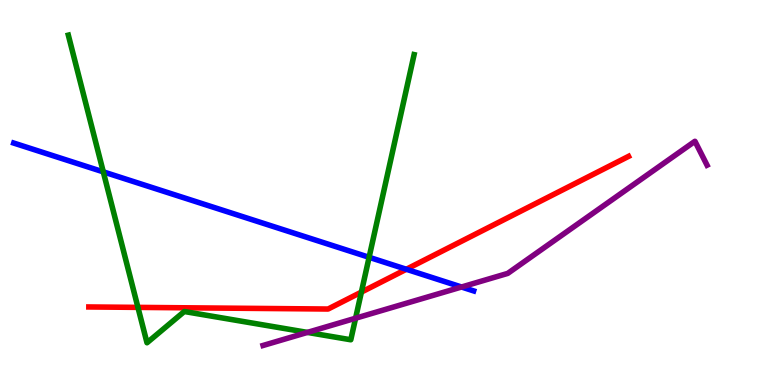[{'lines': ['blue', 'red'], 'intersections': [{'x': 5.24, 'y': 3.01}]}, {'lines': ['green', 'red'], 'intersections': [{'x': 1.78, 'y': 2.02}, {'x': 4.66, 'y': 2.41}]}, {'lines': ['purple', 'red'], 'intersections': []}, {'lines': ['blue', 'green'], 'intersections': [{'x': 1.33, 'y': 5.54}, {'x': 4.76, 'y': 3.32}]}, {'lines': ['blue', 'purple'], 'intersections': [{'x': 5.96, 'y': 2.55}]}, {'lines': ['green', 'purple'], 'intersections': [{'x': 3.97, 'y': 1.37}, {'x': 4.59, 'y': 1.73}]}]